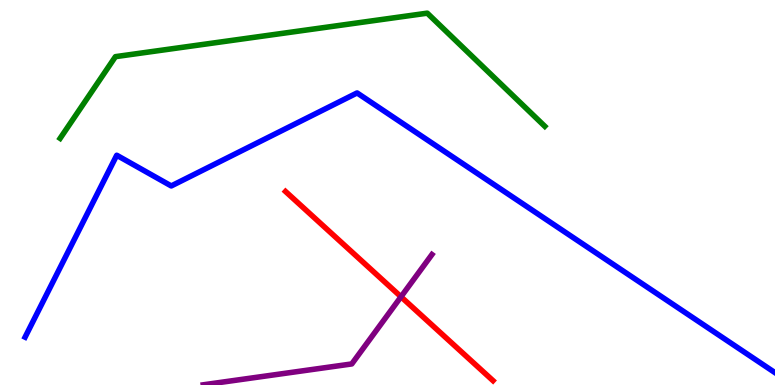[{'lines': ['blue', 'red'], 'intersections': []}, {'lines': ['green', 'red'], 'intersections': []}, {'lines': ['purple', 'red'], 'intersections': [{'x': 5.17, 'y': 2.29}]}, {'lines': ['blue', 'green'], 'intersections': []}, {'lines': ['blue', 'purple'], 'intersections': []}, {'lines': ['green', 'purple'], 'intersections': []}]